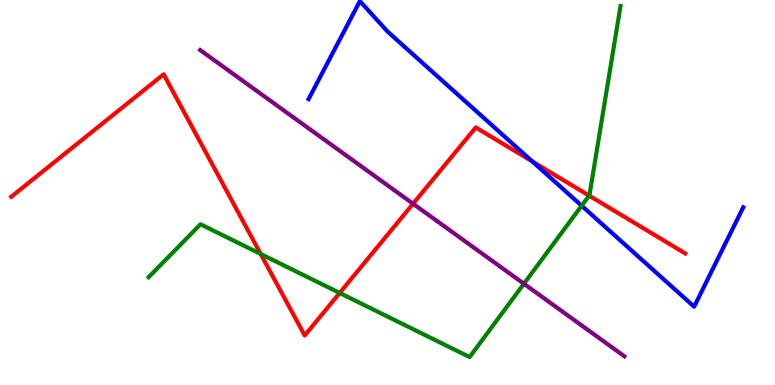[{'lines': ['blue', 'red'], 'intersections': [{'x': 6.87, 'y': 5.81}]}, {'lines': ['green', 'red'], 'intersections': [{'x': 3.36, 'y': 3.4}, {'x': 4.38, 'y': 2.39}, {'x': 7.6, 'y': 4.92}]}, {'lines': ['purple', 'red'], 'intersections': [{'x': 5.33, 'y': 4.71}]}, {'lines': ['blue', 'green'], 'intersections': [{'x': 7.51, 'y': 4.66}]}, {'lines': ['blue', 'purple'], 'intersections': []}, {'lines': ['green', 'purple'], 'intersections': [{'x': 6.76, 'y': 2.63}]}]